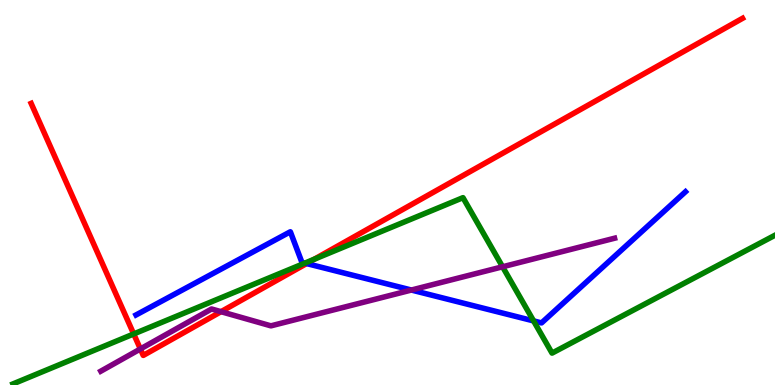[{'lines': ['blue', 'red'], 'intersections': [{'x': 3.96, 'y': 3.15}]}, {'lines': ['green', 'red'], 'intersections': [{'x': 1.73, 'y': 1.33}, {'x': 4.06, 'y': 3.27}]}, {'lines': ['purple', 'red'], 'intersections': [{'x': 1.81, 'y': 0.936}, {'x': 2.85, 'y': 1.9}]}, {'lines': ['blue', 'green'], 'intersections': [{'x': 3.93, 'y': 3.17}, {'x': 6.89, 'y': 1.66}]}, {'lines': ['blue', 'purple'], 'intersections': [{'x': 5.31, 'y': 2.47}]}, {'lines': ['green', 'purple'], 'intersections': [{'x': 6.48, 'y': 3.07}]}]